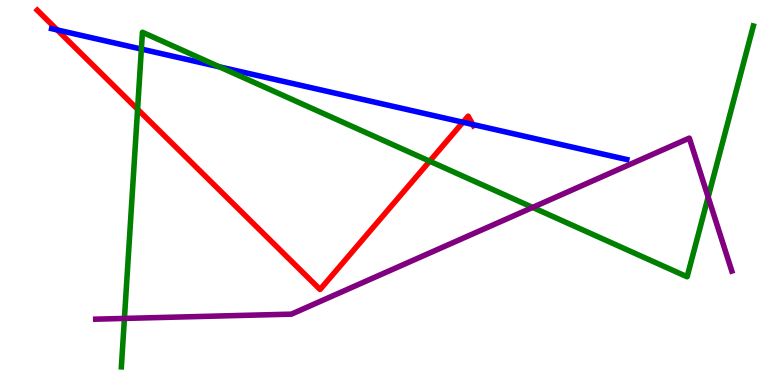[{'lines': ['blue', 'red'], 'intersections': [{'x': 0.739, 'y': 9.22}, {'x': 5.97, 'y': 6.82}, {'x': 6.1, 'y': 6.77}]}, {'lines': ['green', 'red'], 'intersections': [{'x': 1.78, 'y': 7.16}, {'x': 5.54, 'y': 5.81}]}, {'lines': ['purple', 'red'], 'intersections': []}, {'lines': ['blue', 'green'], 'intersections': [{'x': 1.82, 'y': 8.73}, {'x': 2.83, 'y': 8.26}]}, {'lines': ['blue', 'purple'], 'intersections': []}, {'lines': ['green', 'purple'], 'intersections': [{'x': 1.61, 'y': 1.73}, {'x': 6.87, 'y': 4.61}, {'x': 9.14, 'y': 4.88}]}]